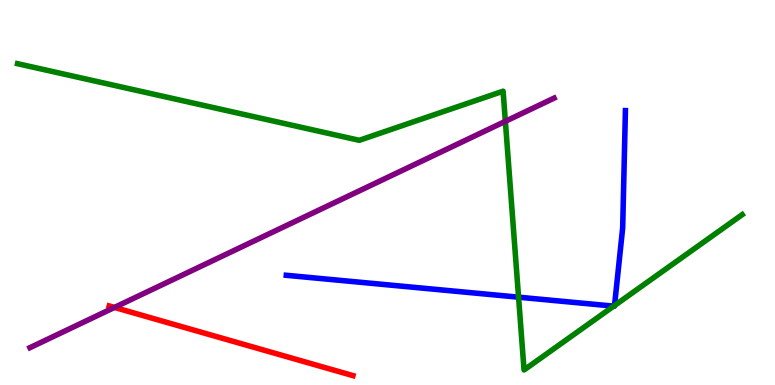[{'lines': ['blue', 'red'], 'intersections': []}, {'lines': ['green', 'red'], 'intersections': []}, {'lines': ['purple', 'red'], 'intersections': [{'x': 1.48, 'y': 2.01}]}, {'lines': ['blue', 'green'], 'intersections': [{'x': 6.69, 'y': 2.28}, {'x': 7.92, 'y': 2.05}, {'x': 7.93, 'y': 2.06}]}, {'lines': ['blue', 'purple'], 'intersections': []}, {'lines': ['green', 'purple'], 'intersections': [{'x': 6.52, 'y': 6.85}]}]